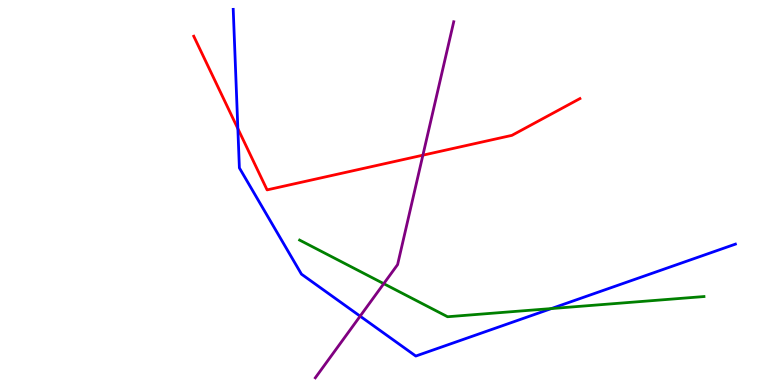[{'lines': ['blue', 'red'], 'intersections': [{'x': 3.07, 'y': 6.66}]}, {'lines': ['green', 'red'], 'intersections': []}, {'lines': ['purple', 'red'], 'intersections': [{'x': 5.46, 'y': 5.97}]}, {'lines': ['blue', 'green'], 'intersections': [{'x': 7.11, 'y': 1.99}]}, {'lines': ['blue', 'purple'], 'intersections': [{'x': 4.65, 'y': 1.79}]}, {'lines': ['green', 'purple'], 'intersections': [{'x': 4.95, 'y': 2.63}]}]